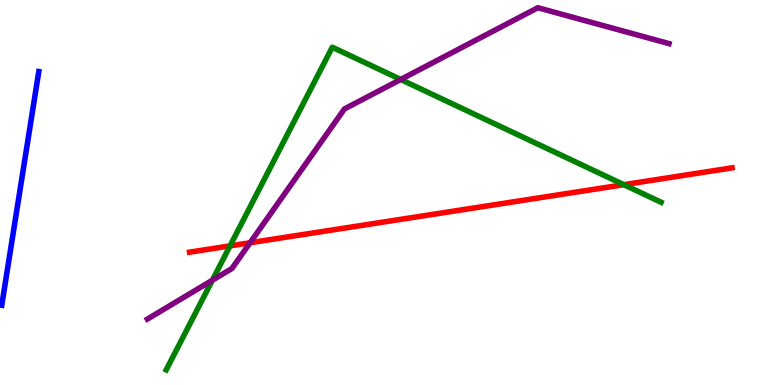[{'lines': ['blue', 'red'], 'intersections': []}, {'lines': ['green', 'red'], 'intersections': [{'x': 2.97, 'y': 3.61}, {'x': 8.05, 'y': 5.2}]}, {'lines': ['purple', 'red'], 'intersections': [{'x': 3.23, 'y': 3.69}]}, {'lines': ['blue', 'green'], 'intersections': []}, {'lines': ['blue', 'purple'], 'intersections': []}, {'lines': ['green', 'purple'], 'intersections': [{'x': 2.74, 'y': 2.72}, {'x': 5.17, 'y': 7.94}]}]